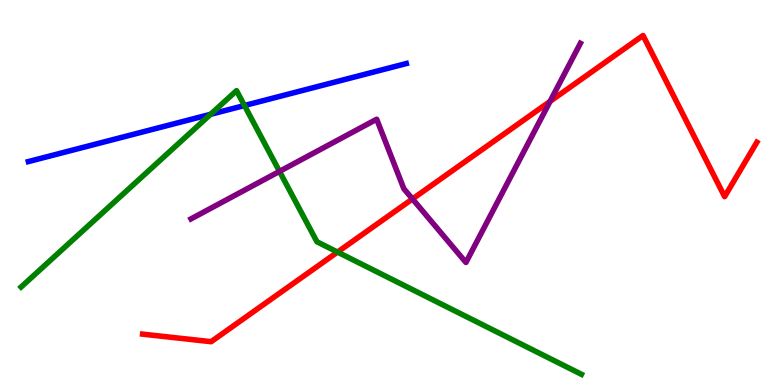[{'lines': ['blue', 'red'], 'intersections': []}, {'lines': ['green', 'red'], 'intersections': [{'x': 4.36, 'y': 3.45}]}, {'lines': ['purple', 'red'], 'intersections': [{'x': 5.32, 'y': 4.83}, {'x': 7.1, 'y': 7.37}]}, {'lines': ['blue', 'green'], 'intersections': [{'x': 2.72, 'y': 7.03}, {'x': 3.15, 'y': 7.26}]}, {'lines': ['blue', 'purple'], 'intersections': []}, {'lines': ['green', 'purple'], 'intersections': [{'x': 3.61, 'y': 5.55}]}]